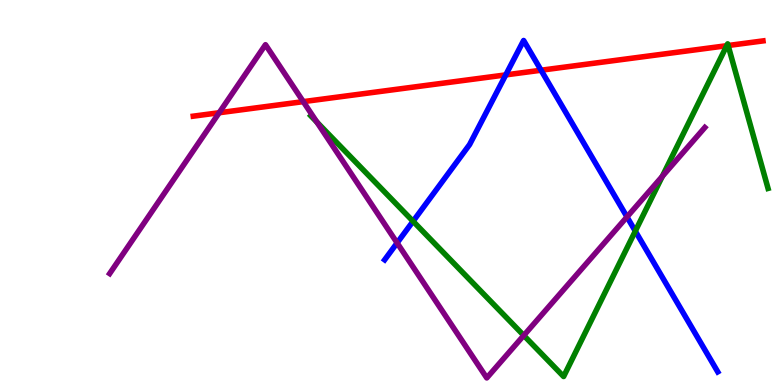[{'lines': ['blue', 'red'], 'intersections': [{'x': 6.53, 'y': 8.05}, {'x': 6.98, 'y': 8.18}]}, {'lines': ['green', 'red'], 'intersections': [{'x': 9.38, 'y': 8.81}, {'x': 9.4, 'y': 8.82}]}, {'lines': ['purple', 'red'], 'intersections': [{'x': 2.83, 'y': 7.07}, {'x': 3.91, 'y': 7.36}]}, {'lines': ['blue', 'green'], 'intersections': [{'x': 5.33, 'y': 4.25}, {'x': 8.2, 'y': 4.0}]}, {'lines': ['blue', 'purple'], 'intersections': [{'x': 5.12, 'y': 3.69}, {'x': 8.09, 'y': 4.37}]}, {'lines': ['green', 'purple'], 'intersections': [{'x': 4.09, 'y': 6.83}, {'x': 6.76, 'y': 1.29}, {'x': 8.55, 'y': 5.42}]}]